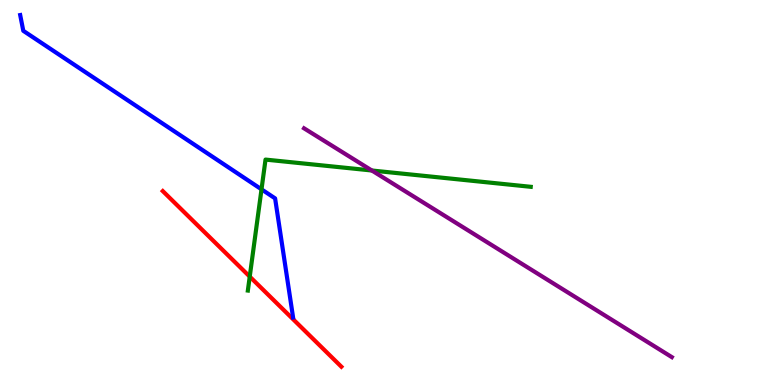[{'lines': ['blue', 'red'], 'intersections': []}, {'lines': ['green', 'red'], 'intersections': [{'x': 3.22, 'y': 2.82}]}, {'lines': ['purple', 'red'], 'intersections': []}, {'lines': ['blue', 'green'], 'intersections': [{'x': 3.37, 'y': 5.08}]}, {'lines': ['blue', 'purple'], 'intersections': []}, {'lines': ['green', 'purple'], 'intersections': [{'x': 4.8, 'y': 5.57}]}]